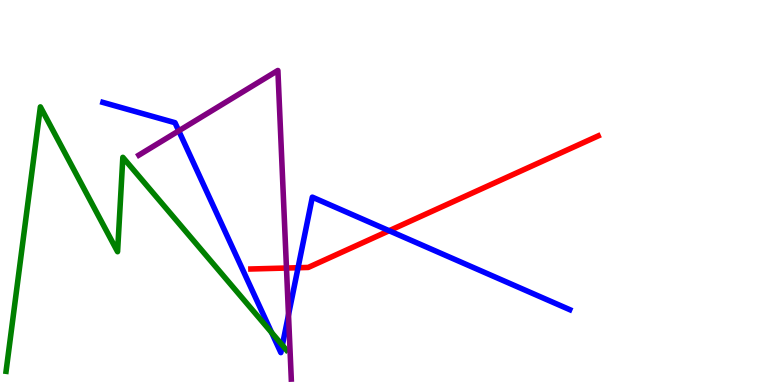[{'lines': ['blue', 'red'], 'intersections': [{'x': 3.85, 'y': 3.05}, {'x': 5.02, 'y': 4.01}]}, {'lines': ['green', 'red'], 'intersections': []}, {'lines': ['purple', 'red'], 'intersections': [{'x': 3.7, 'y': 3.04}]}, {'lines': ['blue', 'green'], 'intersections': [{'x': 3.5, 'y': 1.36}, {'x': 3.64, 'y': 1.03}]}, {'lines': ['blue', 'purple'], 'intersections': [{'x': 2.31, 'y': 6.6}, {'x': 3.72, 'y': 1.82}]}, {'lines': ['green', 'purple'], 'intersections': []}]